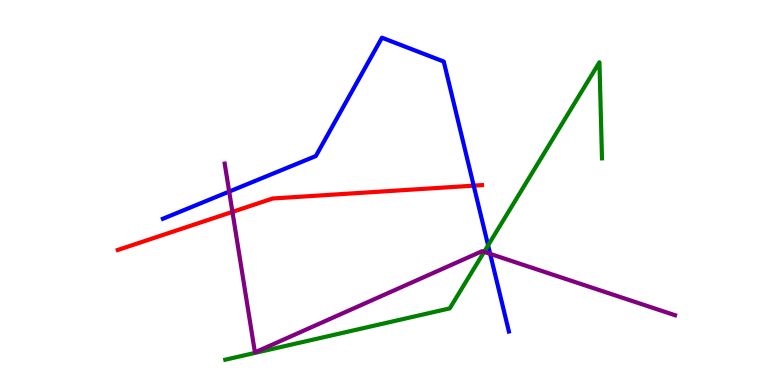[{'lines': ['blue', 'red'], 'intersections': [{'x': 6.11, 'y': 5.18}]}, {'lines': ['green', 'red'], 'intersections': []}, {'lines': ['purple', 'red'], 'intersections': [{'x': 3.0, 'y': 4.5}]}, {'lines': ['blue', 'green'], 'intersections': [{'x': 6.3, 'y': 3.63}]}, {'lines': ['blue', 'purple'], 'intersections': [{'x': 2.96, 'y': 5.02}, {'x': 6.32, 'y': 3.41}]}, {'lines': ['green', 'purple'], 'intersections': [{'x': 6.25, 'y': 3.46}]}]